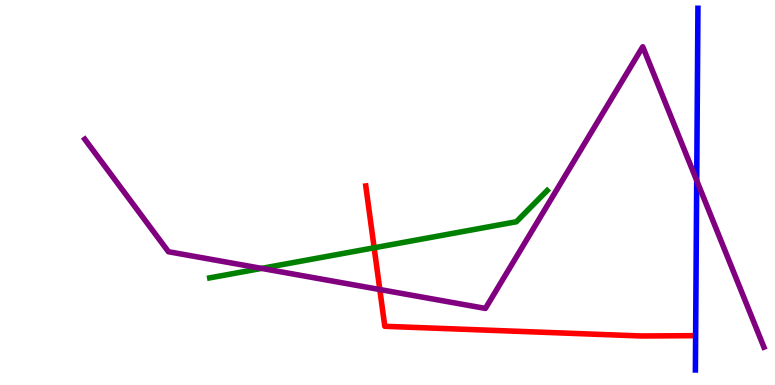[{'lines': ['blue', 'red'], 'intersections': []}, {'lines': ['green', 'red'], 'intersections': [{'x': 4.83, 'y': 3.56}]}, {'lines': ['purple', 'red'], 'intersections': [{'x': 4.9, 'y': 2.48}]}, {'lines': ['blue', 'green'], 'intersections': []}, {'lines': ['blue', 'purple'], 'intersections': [{'x': 8.99, 'y': 5.31}]}, {'lines': ['green', 'purple'], 'intersections': [{'x': 3.38, 'y': 3.03}]}]